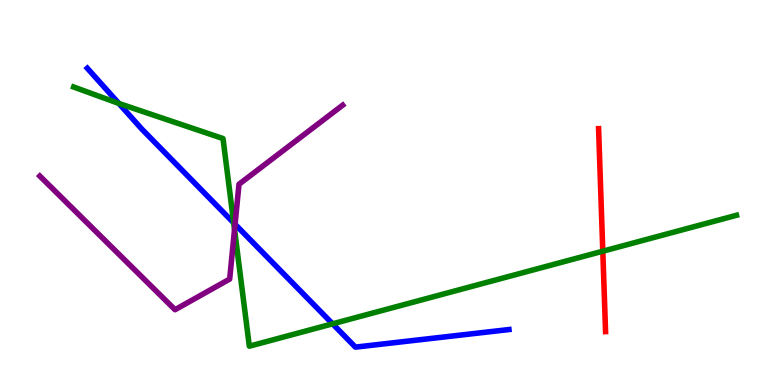[{'lines': ['blue', 'red'], 'intersections': []}, {'lines': ['green', 'red'], 'intersections': [{'x': 7.78, 'y': 3.48}]}, {'lines': ['purple', 'red'], 'intersections': []}, {'lines': ['blue', 'green'], 'intersections': [{'x': 1.53, 'y': 7.31}, {'x': 3.02, 'y': 4.21}, {'x': 4.29, 'y': 1.59}]}, {'lines': ['blue', 'purple'], 'intersections': [{'x': 3.03, 'y': 4.18}]}, {'lines': ['green', 'purple'], 'intersections': [{'x': 3.03, 'y': 4.04}]}]